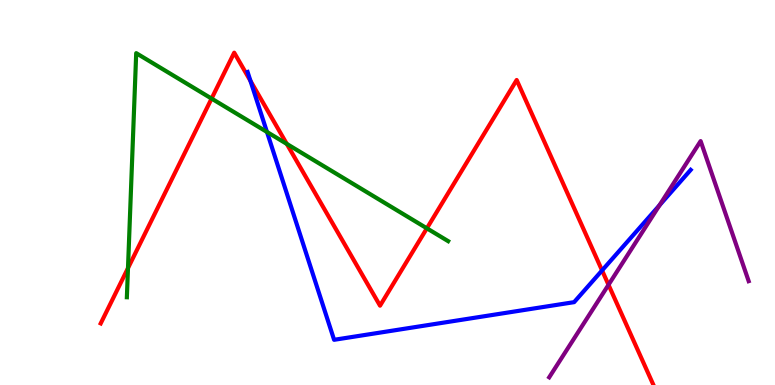[{'lines': ['blue', 'red'], 'intersections': [{'x': 3.23, 'y': 7.9}, {'x': 7.77, 'y': 2.98}]}, {'lines': ['green', 'red'], 'intersections': [{'x': 1.65, 'y': 3.04}, {'x': 2.73, 'y': 7.44}, {'x': 3.7, 'y': 6.26}, {'x': 5.51, 'y': 4.07}]}, {'lines': ['purple', 'red'], 'intersections': [{'x': 7.85, 'y': 2.6}]}, {'lines': ['blue', 'green'], 'intersections': [{'x': 3.44, 'y': 6.57}]}, {'lines': ['blue', 'purple'], 'intersections': [{'x': 8.51, 'y': 4.67}]}, {'lines': ['green', 'purple'], 'intersections': []}]